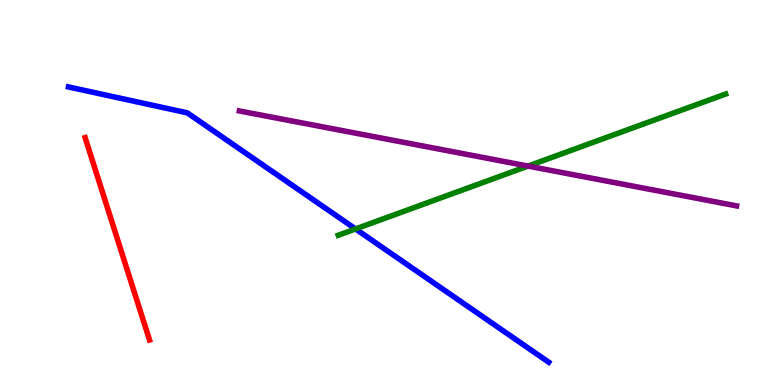[{'lines': ['blue', 'red'], 'intersections': []}, {'lines': ['green', 'red'], 'intersections': []}, {'lines': ['purple', 'red'], 'intersections': []}, {'lines': ['blue', 'green'], 'intersections': [{'x': 4.59, 'y': 4.05}]}, {'lines': ['blue', 'purple'], 'intersections': []}, {'lines': ['green', 'purple'], 'intersections': [{'x': 6.81, 'y': 5.69}]}]